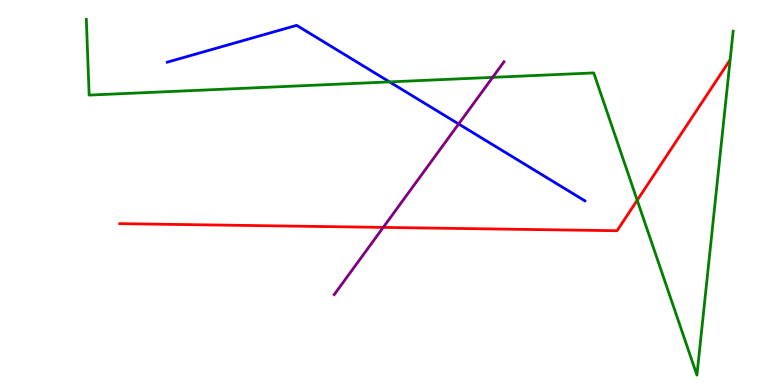[{'lines': ['blue', 'red'], 'intersections': []}, {'lines': ['green', 'red'], 'intersections': [{'x': 8.22, 'y': 4.8}]}, {'lines': ['purple', 'red'], 'intersections': [{'x': 4.94, 'y': 4.09}]}, {'lines': ['blue', 'green'], 'intersections': [{'x': 5.03, 'y': 7.87}]}, {'lines': ['blue', 'purple'], 'intersections': [{'x': 5.92, 'y': 6.78}]}, {'lines': ['green', 'purple'], 'intersections': [{'x': 6.36, 'y': 7.99}]}]